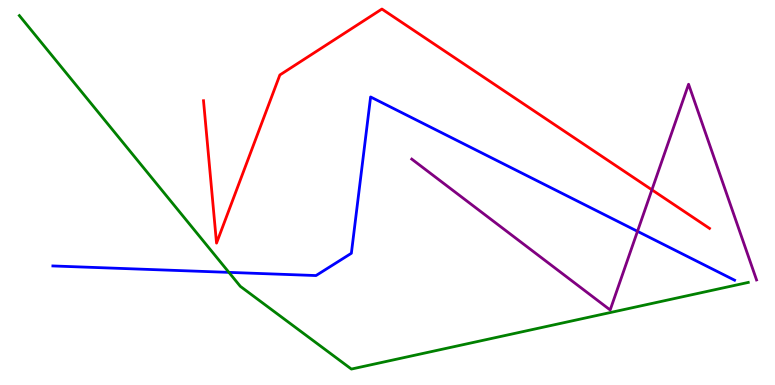[{'lines': ['blue', 'red'], 'intersections': []}, {'lines': ['green', 'red'], 'intersections': []}, {'lines': ['purple', 'red'], 'intersections': [{'x': 8.41, 'y': 5.07}]}, {'lines': ['blue', 'green'], 'intersections': [{'x': 2.95, 'y': 2.93}]}, {'lines': ['blue', 'purple'], 'intersections': [{'x': 8.23, 'y': 3.99}]}, {'lines': ['green', 'purple'], 'intersections': []}]